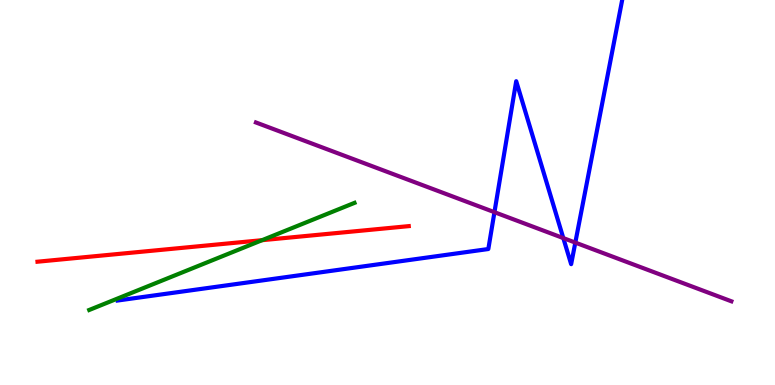[{'lines': ['blue', 'red'], 'intersections': []}, {'lines': ['green', 'red'], 'intersections': [{'x': 3.38, 'y': 3.76}]}, {'lines': ['purple', 'red'], 'intersections': []}, {'lines': ['blue', 'green'], 'intersections': []}, {'lines': ['blue', 'purple'], 'intersections': [{'x': 6.38, 'y': 4.49}, {'x': 7.27, 'y': 3.82}, {'x': 7.42, 'y': 3.7}]}, {'lines': ['green', 'purple'], 'intersections': []}]